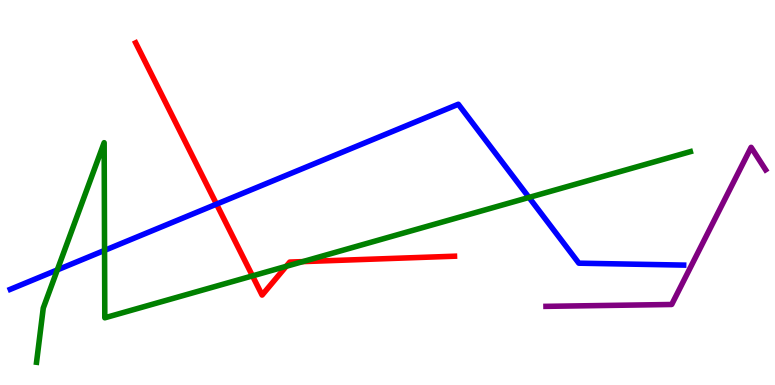[{'lines': ['blue', 'red'], 'intersections': [{'x': 2.79, 'y': 4.7}]}, {'lines': ['green', 'red'], 'intersections': [{'x': 3.26, 'y': 2.83}, {'x': 3.69, 'y': 3.08}, {'x': 3.91, 'y': 3.2}]}, {'lines': ['purple', 'red'], 'intersections': []}, {'lines': ['blue', 'green'], 'intersections': [{'x': 0.74, 'y': 2.99}, {'x': 1.35, 'y': 3.5}, {'x': 6.83, 'y': 4.87}]}, {'lines': ['blue', 'purple'], 'intersections': []}, {'lines': ['green', 'purple'], 'intersections': []}]